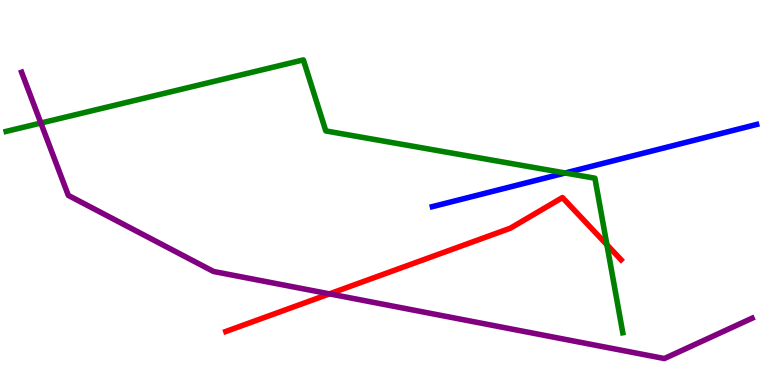[{'lines': ['blue', 'red'], 'intersections': []}, {'lines': ['green', 'red'], 'intersections': [{'x': 7.83, 'y': 3.64}]}, {'lines': ['purple', 'red'], 'intersections': [{'x': 4.25, 'y': 2.37}]}, {'lines': ['blue', 'green'], 'intersections': [{'x': 7.29, 'y': 5.51}]}, {'lines': ['blue', 'purple'], 'intersections': []}, {'lines': ['green', 'purple'], 'intersections': [{'x': 0.527, 'y': 6.8}]}]